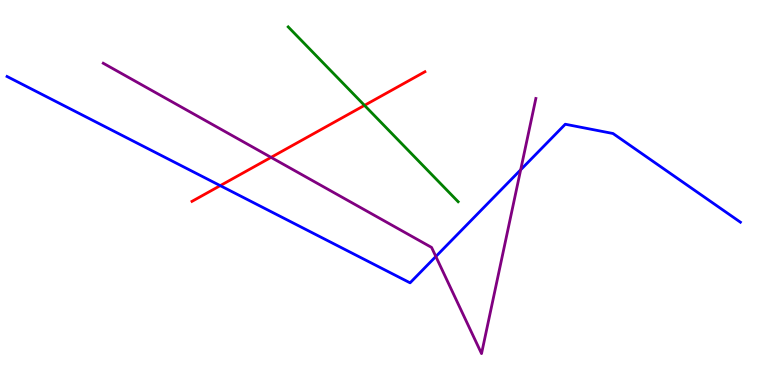[{'lines': ['blue', 'red'], 'intersections': [{'x': 2.84, 'y': 5.18}]}, {'lines': ['green', 'red'], 'intersections': [{'x': 4.7, 'y': 7.26}]}, {'lines': ['purple', 'red'], 'intersections': [{'x': 3.5, 'y': 5.91}]}, {'lines': ['blue', 'green'], 'intersections': []}, {'lines': ['blue', 'purple'], 'intersections': [{'x': 5.62, 'y': 3.34}, {'x': 6.72, 'y': 5.59}]}, {'lines': ['green', 'purple'], 'intersections': []}]